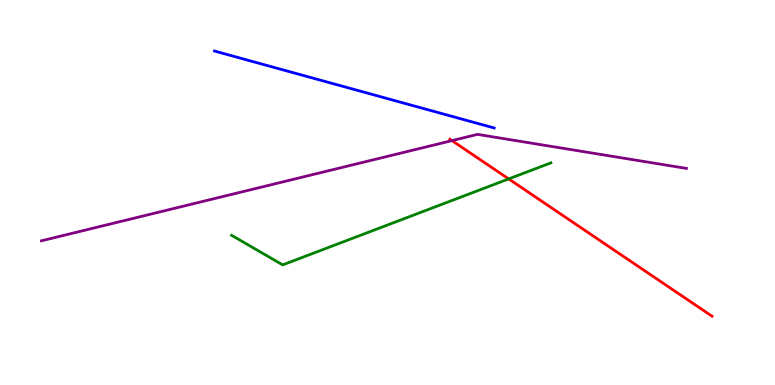[{'lines': ['blue', 'red'], 'intersections': []}, {'lines': ['green', 'red'], 'intersections': [{'x': 6.56, 'y': 5.35}]}, {'lines': ['purple', 'red'], 'intersections': [{'x': 5.83, 'y': 6.35}]}, {'lines': ['blue', 'green'], 'intersections': []}, {'lines': ['blue', 'purple'], 'intersections': []}, {'lines': ['green', 'purple'], 'intersections': []}]